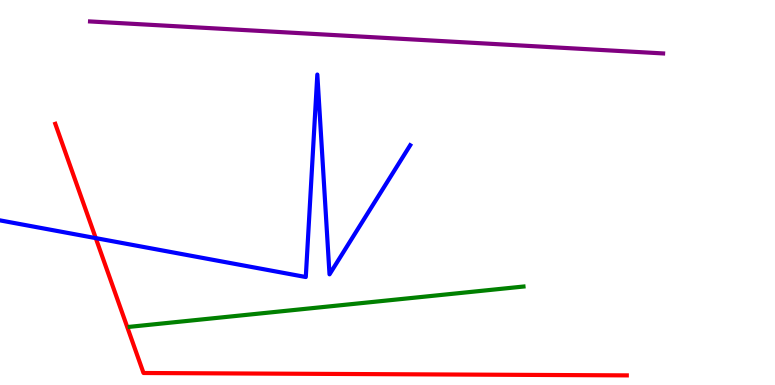[{'lines': ['blue', 'red'], 'intersections': [{'x': 1.24, 'y': 3.82}]}, {'lines': ['green', 'red'], 'intersections': []}, {'lines': ['purple', 'red'], 'intersections': []}, {'lines': ['blue', 'green'], 'intersections': []}, {'lines': ['blue', 'purple'], 'intersections': []}, {'lines': ['green', 'purple'], 'intersections': []}]